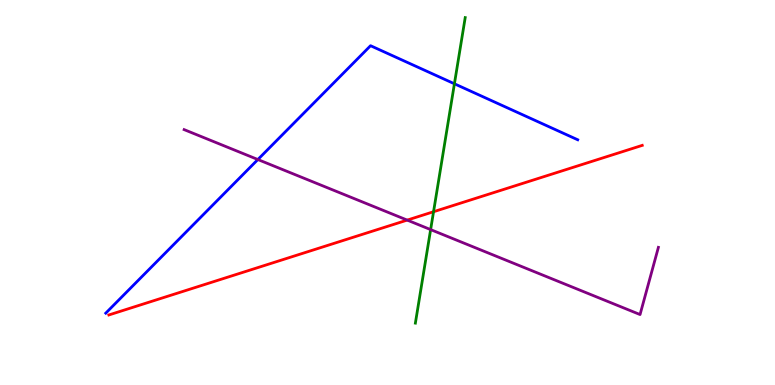[{'lines': ['blue', 'red'], 'intersections': []}, {'lines': ['green', 'red'], 'intersections': [{'x': 5.59, 'y': 4.5}]}, {'lines': ['purple', 'red'], 'intersections': [{'x': 5.25, 'y': 4.28}]}, {'lines': ['blue', 'green'], 'intersections': [{'x': 5.86, 'y': 7.82}]}, {'lines': ['blue', 'purple'], 'intersections': [{'x': 3.33, 'y': 5.86}]}, {'lines': ['green', 'purple'], 'intersections': [{'x': 5.56, 'y': 4.04}]}]